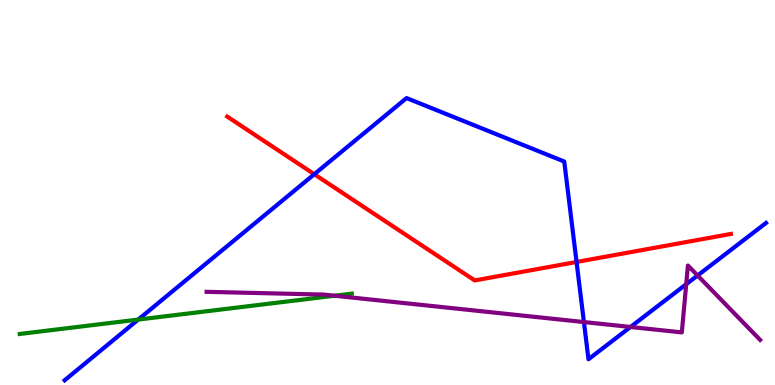[{'lines': ['blue', 'red'], 'intersections': [{'x': 4.06, 'y': 5.47}, {'x': 7.44, 'y': 3.2}]}, {'lines': ['green', 'red'], 'intersections': []}, {'lines': ['purple', 'red'], 'intersections': []}, {'lines': ['blue', 'green'], 'intersections': [{'x': 1.78, 'y': 1.7}]}, {'lines': ['blue', 'purple'], 'intersections': [{'x': 7.53, 'y': 1.63}, {'x': 8.14, 'y': 1.51}, {'x': 8.85, 'y': 2.62}, {'x': 9.0, 'y': 2.84}]}, {'lines': ['green', 'purple'], 'intersections': [{'x': 4.32, 'y': 2.32}]}]